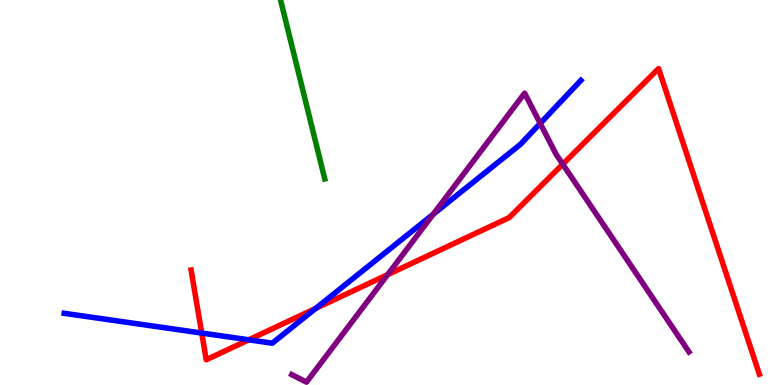[{'lines': ['blue', 'red'], 'intersections': [{'x': 2.6, 'y': 1.35}, {'x': 3.21, 'y': 1.17}, {'x': 4.07, 'y': 1.99}]}, {'lines': ['green', 'red'], 'intersections': []}, {'lines': ['purple', 'red'], 'intersections': [{'x': 5.0, 'y': 2.87}, {'x': 7.26, 'y': 5.74}]}, {'lines': ['blue', 'green'], 'intersections': []}, {'lines': ['blue', 'purple'], 'intersections': [{'x': 5.59, 'y': 4.44}, {'x': 6.97, 'y': 6.79}]}, {'lines': ['green', 'purple'], 'intersections': []}]